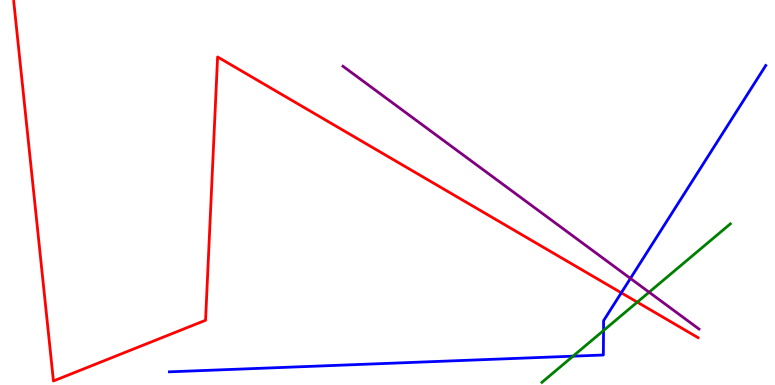[{'lines': ['blue', 'red'], 'intersections': [{'x': 8.02, 'y': 2.39}]}, {'lines': ['green', 'red'], 'intersections': [{'x': 8.22, 'y': 2.15}]}, {'lines': ['purple', 'red'], 'intersections': []}, {'lines': ['blue', 'green'], 'intersections': [{'x': 7.39, 'y': 0.749}, {'x': 7.79, 'y': 1.41}]}, {'lines': ['blue', 'purple'], 'intersections': [{'x': 8.13, 'y': 2.77}]}, {'lines': ['green', 'purple'], 'intersections': [{'x': 8.38, 'y': 2.41}]}]